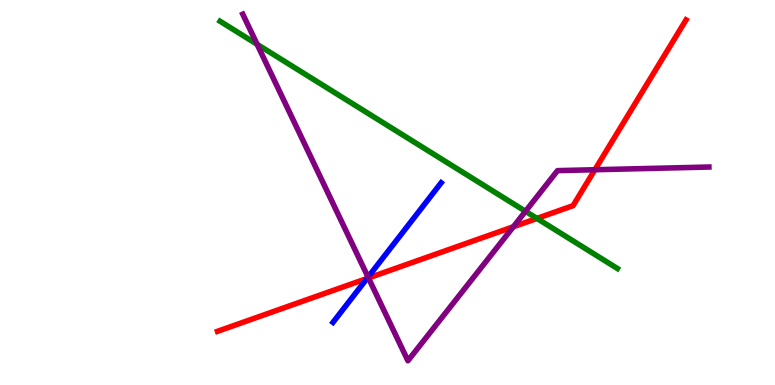[{'lines': ['blue', 'red'], 'intersections': [{'x': 4.74, 'y': 2.77}]}, {'lines': ['green', 'red'], 'intersections': [{'x': 6.93, 'y': 4.33}]}, {'lines': ['purple', 'red'], 'intersections': [{'x': 4.75, 'y': 2.78}, {'x': 6.62, 'y': 4.11}, {'x': 7.68, 'y': 5.59}]}, {'lines': ['blue', 'green'], 'intersections': []}, {'lines': ['blue', 'purple'], 'intersections': [{'x': 4.75, 'y': 2.8}]}, {'lines': ['green', 'purple'], 'intersections': [{'x': 3.32, 'y': 8.85}, {'x': 6.78, 'y': 4.51}]}]